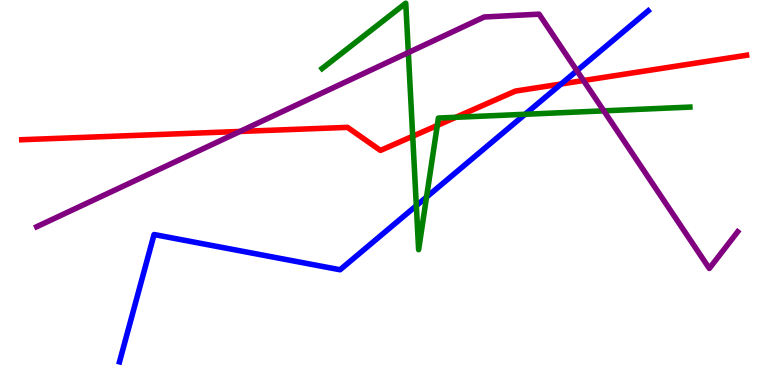[{'lines': ['blue', 'red'], 'intersections': [{'x': 7.24, 'y': 7.82}]}, {'lines': ['green', 'red'], 'intersections': [{'x': 5.33, 'y': 6.46}, {'x': 5.64, 'y': 6.74}, {'x': 5.88, 'y': 6.95}]}, {'lines': ['purple', 'red'], 'intersections': [{'x': 3.1, 'y': 6.59}, {'x': 7.53, 'y': 7.91}]}, {'lines': ['blue', 'green'], 'intersections': [{'x': 5.37, 'y': 4.66}, {'x': 5.5, 'y': 4.88}, {'x': 6.78, 'y': 7.03}]}, {'lines': ['blue', 'purple'], 'intersections': [{'x': 7.44, 'y': 8.16}]}, {'lines': ['green', 'purple'], 'intersections': [{'x': 5.27, 'y': 8.64}, {'x': 7.79, 'y': 7.12}]}]